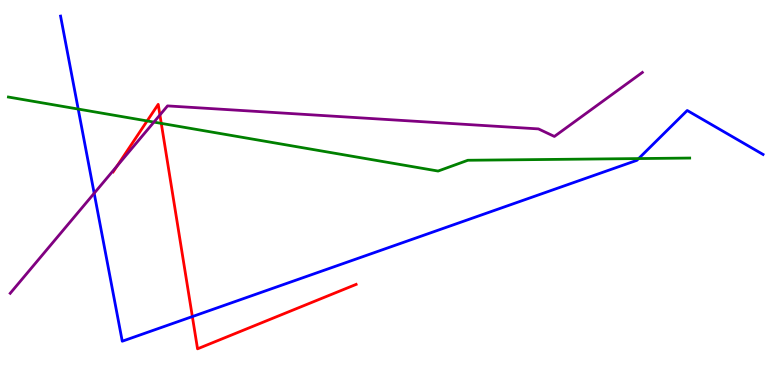[{'lines': ['blue', 'red'], 'intersections': [{'x': 2.48, 'y': 1.78}]}, {'lines': ['green', 'red'], 'intersections': [{'x': 1.9, 'y': 6.86}, {'x': 2.08, 'y': 6.8}]}, {'lines': ['purple', 'red'], 'intersections': [{'x': 1.51, 'y': 5.69}, {'x': 2.06, 'y': 7.01}]}, {'lines': ['blue', 'green'], 'intersections': [{'x': 1.01, 'y': 7.17}, {'x': 8.24, 'y': 5.88}]}, {'lines': ['blue', 'purple'], 'intersections': [{'x': 1.22, 'y': 4.98}]}, {'lines': ['green', 'purple'], 'intersections': [{'x': 1.99, 'y': 6.83}]}]